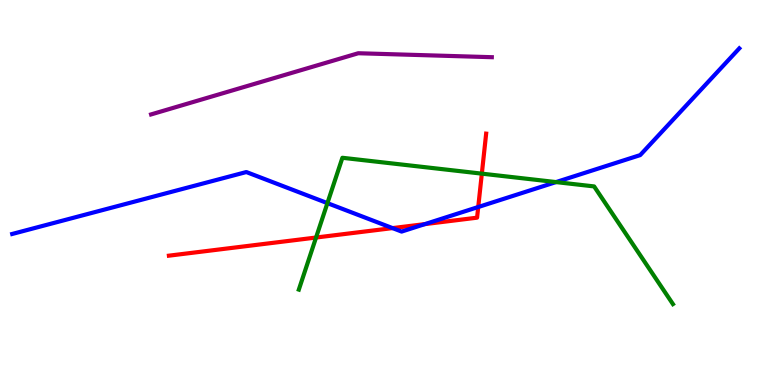[{'lines': ['blue', 'red'], 'intersections': [{'x': 5.07, 'y': 4.08}, {'x': 5.48, 'y': 4.18}, {'x': 6.17, 'y': 4.62}]}, {'lines': ['green', 'red'], 'intersections': [{'x': 4.08, 'y': 3.83}, {'x': 6.22, 'y': 5.49}]}, {'lines': ['purple', 'red'], 'intersections': []}, {'lines': ['blue', 'green'], 'intersections': [{'x': 4.22, 'y': 4.72}, {'x': 7.17, 'y': 5.27}]}, {'lines': ['blue', 'purple'], 'intersections': []}, {'lines': ['green', 'purple'], 'intersections': []}]